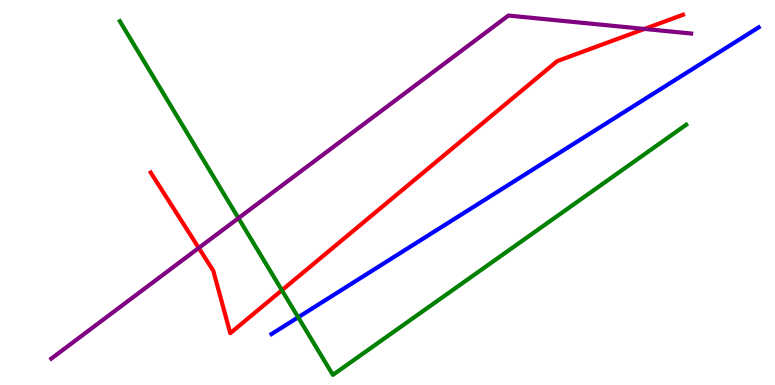[{'lines': ['blue', 'red'], 'intersections': []}, {'lines': ['green', 'red'], 'intersections': [{'x': 3.64, 'y': 2.46}]}, {'lines': ['purple', 'red'], 'intersections': [{'x': 2.56, 'y': 3.56}, {'x': 8.32, 'y': 9.25}]}, {'lines': ['blue', 'green'], 'intersections': [{'x': 3.85, 'y': 1.76}]}, {'lines': ['blue', 'purple'], 'intersections': []}, {'lines': ['green', 'purple'], 'intersections': [{'x': 3.08, 'y': 4.33}]}]